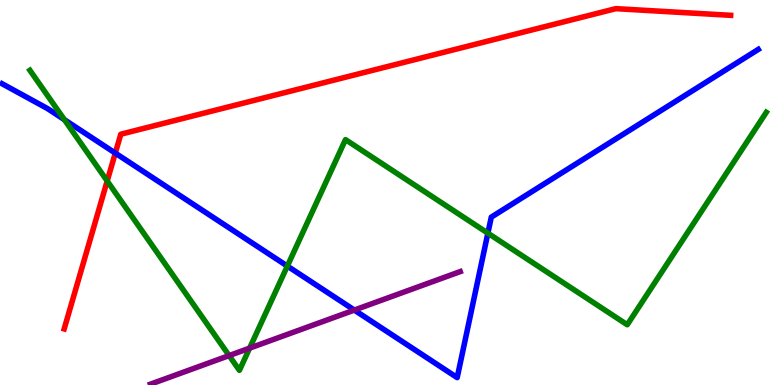[{'lines': ['blue', 'red'], 'intersections': [{'x': 1.49, 'y': 6.02}]}, {'lines': ['green', 'red'], 'intersections': [{'x': 1.38, 'y': 5.3}]}, {'lines': ['purple', 'red'], 'intersections': []}, {'lines': ['blue', 'green'], 'intersections': [{'x': 0.831, 'y': 6.89}, {'x': 3.71, 'y': 3.09}, {'x': 6.3, 'y': 3.94}]}, {'lines': ['blue', 'purple'], 'intersections': [{'x': 4.57, 'y': 1.95}]}, {'lines': ['green', 'purple'], 'intersections': [{'x': 2.96, 'y': 0.764}, {'x': 3.22, 'y': 0.958}]}]